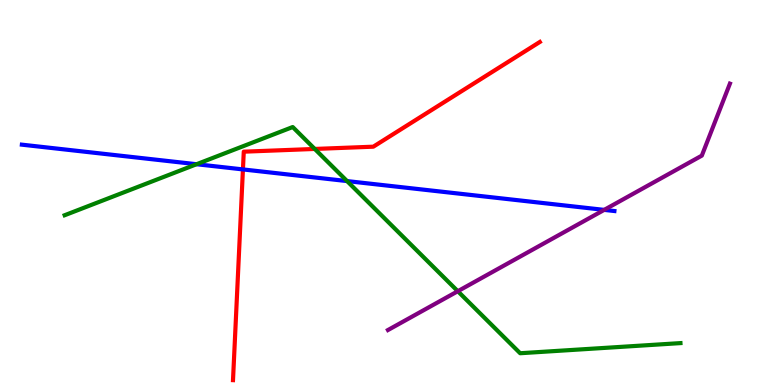[{'lines': ['blue', 'red'], 'intersections': [{'x': 3.13, 'y': 5.6}]}, {'lines': ['green', 'red'], 'intersections': [{'x': 4.06, 'y': 6.13}]}, {'lines': ['purple', 'red'], 'intersections': []}, {'lines': ['blue', 'green'], 'intersections': [{'x': 2.54, 'y': 5.73}, {'x': 4.48, 'y': 5.3}]}, {'lines': ['blue', 'purple'], 'intersections': [{'x': 7.8, 'y': 4.55}]}, {'lines': ['green', 'purple'], 'intersections': [{'x': 5.91, 'y': 2.44}]}]